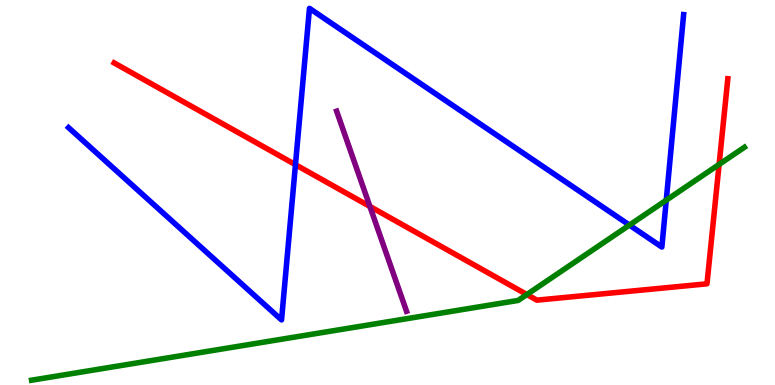[{'lines': ['blue', 'red'], 'intersections': [{'x': 3.81, 'y': 5.72}]}, {'lines': ['green', 'red'], 'intersections': [{'x': 6.8, 'y': 2.35}, {'x': 9.28, 'y': 5.73}]}, {'lines': ['purple', 'red'], 'intersections': [{'x': 4.77, 'y': 4.64}]}, {'lines': ['blue', 'green'], 'intersections': [{'x': 8.12, 'y': 4.15}, {'x': 8.6, 'y': 4.8}]}, {'lines': ['blue', 'purple'], 'intersections': []}, {'lines': ['green', 'purple'], 'intersections': []}]